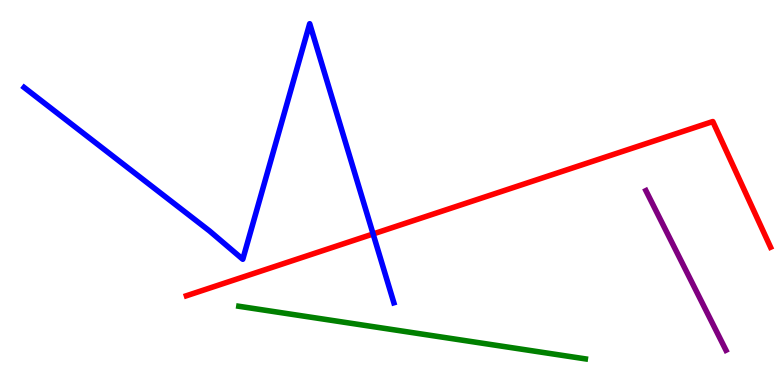[{'lines': ['blue', 'red'], 'intersections': [{'x': 4.81, 'y': 3.92}]}, {'lines': ['green', 'red'], 'intersections': []}, {'lines': ['purple', 'red'], 'intersections': []}, {'lines': ['blue', 'green'], 'intersections': []}, {'lines': ['blue', 'purple'], 'intersections': []}, {'lines': ['green', 'purple'], 'intersections': []}]